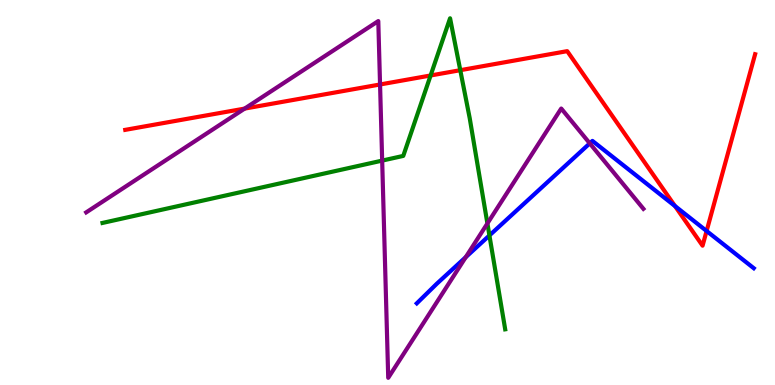[{'lines': ['blue', 'red'], 'intersections': [{'x': 8.71, 'y': 4.65}, {'x': 9.12, 'y': 4.0}]}, {'lines': ['green', 'red'], 'intersections': [{'x': 5.56, 'y': 8.04}, {'x': 5.94, 'y': 8.18}]}, {'lines': ['purple', 'red'], 'intersections': [{'x': 3.16, 'y': 7.18}, {'x': 4.9, 'y': 7.81}]}, {'lines': ['blue', 'green'], 'intersections': [{'x': 6.32, 'y': 3.88}]}, {'lines': ['blue', 'purple'], 'intersections': [{'x': 6.01, 'y': 3.32}, {'x': 7.61, 'y': 6.28}]}, {'lines': ['green', 'purple'], 'intersections': [{'x': 4.93, 'y': 5.83}, {'x': 6.29, 'y': 4.2}]}]